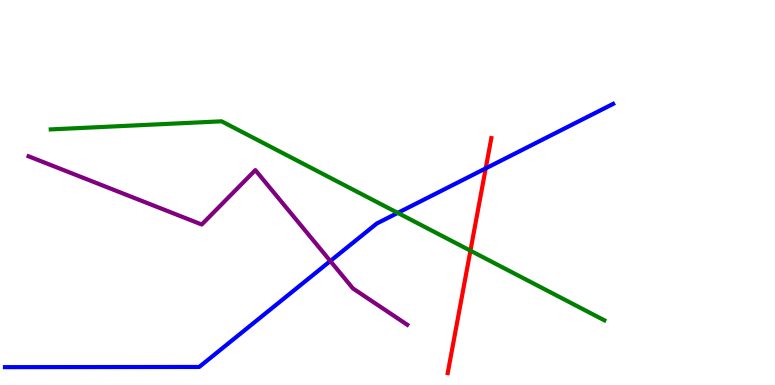[{'lines': ['blue', 'red'], 'intersections': [{'x': 6.27, 'y': 5.63}]}, {'lines': ['green', 'red'], 'intersections': [{'x': 6.07, 'y': 3.49}]}, {'lines': ['purple', 'red'], 'intersections': []}, {'lines': ['blue', 'green'], 'intersections': [{'x': 5.13, 'y': 4.47}]}, {'lines': ['blue', 'purple'], 'intersections': [{'x': 4.26, 'y': 3.22}]}, {'lines': ['green', 'purple'], 'intersections': []}]